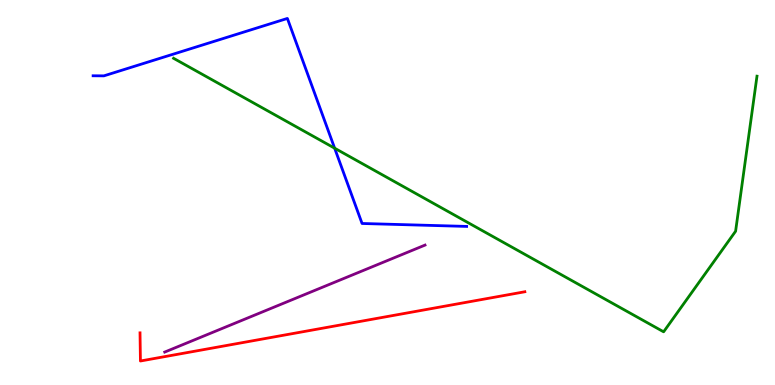[{'lines': ['blue', 'red'], 'intersections': []}, {'lines': ['green', 'red'], 'intersections': []}, {'lines': ['purple', 'red'], 'intersections': []}, {'lines': ['blue', 'green'], 'intersections': [{'x': 4.32, 'y': 6.15}]}, {'lines': ['blue', 'purple'], 'intersections': []}, {'lines': ['green', 'purple'], 'intersections': []}]